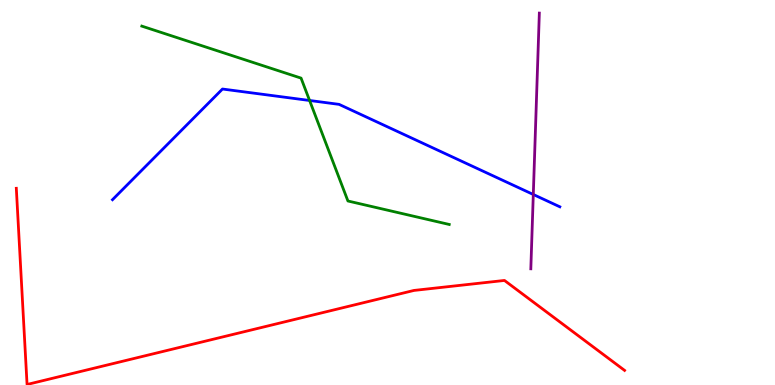[{'lines': ['blue', 'red'], 'intersections': []}, {'lines': ['green', 'red'], 'intersections': []}, {'lines': ['purple', 'red'], 'intersections': []}, {'lines': ['blue', 'green'], 'intersections': [{'x': 3.99, 'y': 7.39}]}, {'lines': ['blue', 'purple'], 'intersections': [{'x': 6.88, 'y': 4.95}]}, {'lines': ['green', 'purple'], 'intersections': []}]